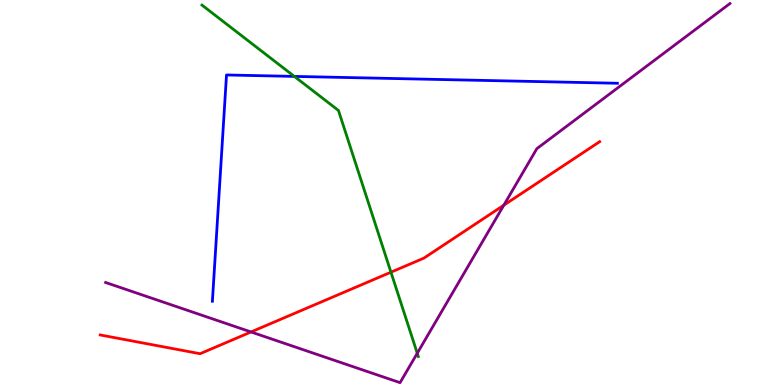[{'lines': ['blue', 'red'], 'intersections': []}, {'lines': ['green', 'red'], 'intersections': [{'x': 5.04, 'y': 2.93}]}, {'lines': ['purple', 'red'], 'intersections': [{'x': 3.24, 'y': 1.38}, {'x': 6.5, 'y': 4.67}]}, {'lines': ['blue', 'green'], 'intersections': [{'x': 3.8, 'y': 8.02}]}, {'lines': ['blue', 'purple'], 'intersections': []}, {'lines': ['green', 'purple'], 'intersections': [{'x': 5.38, 'y': 0.825}]}]